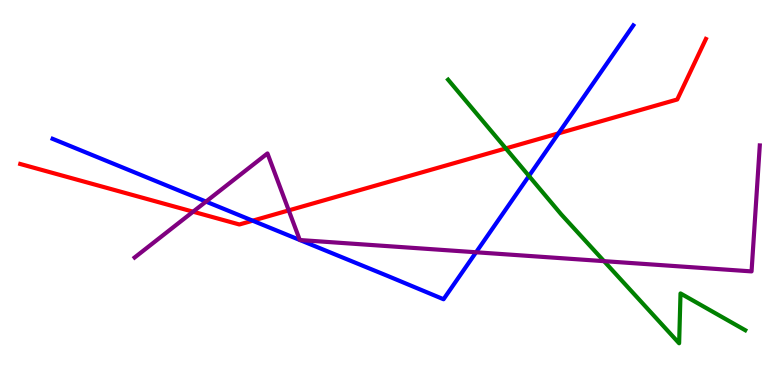[{'lines': ['blue', 'red'], 'intersections': [{'x': 3.26, 'y': 4.27}, {'x': 7.21, 'y': 6.54}]}, {'lines': ['green', 'red'], 'intersections': [{'x': 6.53, 'y': 6.15}]}, {'lines': ['purple', 'red'], 'intersections': [{'x': 2.49, 'y': 4.5}, {'x': 3.73, 'y': 4.54}]}, {'lines': ['blue', 'green'], 'intersections': [{'x': 6.83, 'y': 5.43}]}, {'lines': ['blue', 'purple'], 'intersections': [{'x': 2.66, 'y': 4.76}, {'x': 3.87, 'y': 3.77}, {'x': 3.87, 'y': 3.77}, {'x': 6.14, 'y': 3.45}]}, {'lines': ['green', 'purple'], 'intersections': [{'x': 7.79, 'y': 3.22}]}]